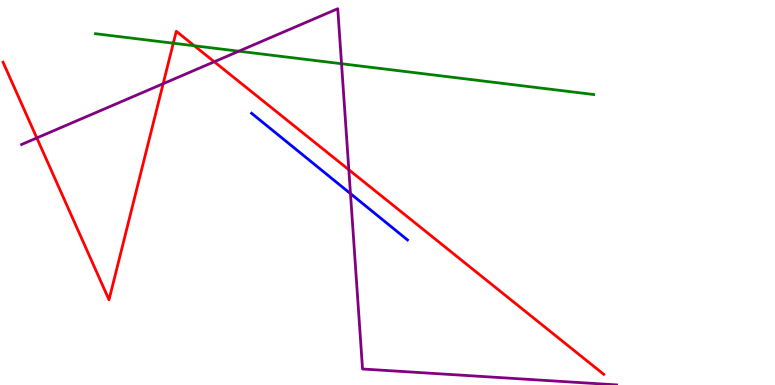[{'lines': ['blue', 'red'], 'intersections': []}, {'lines': ['green', 'red'], 'intersections': [{'x': 2.24, 'y': 8.88}, {'x': 2.51, 'y': 8.81}]}, {'lines': ['purple', 'red'], 'intersections': [{'x': 0.475, 'y': 6.42}, {'x': 2.11, 'y': 7.83}, {'x': 2.76, 'y': 8.4}, {'x': 4.5, 'y': 5.59}]}, {'lines': ['blue', 'green'], 'intersections': []}, {'lines': ['blue', 'purple'], 'intersections': [{'x': 4.52, 'y': 4.97}]}, {'lines': ['green', 'purple'], 'intersections': [{'x': 3.08, 'y': 8.67}, {'x': 4.41, 'y': 8.34}]}]